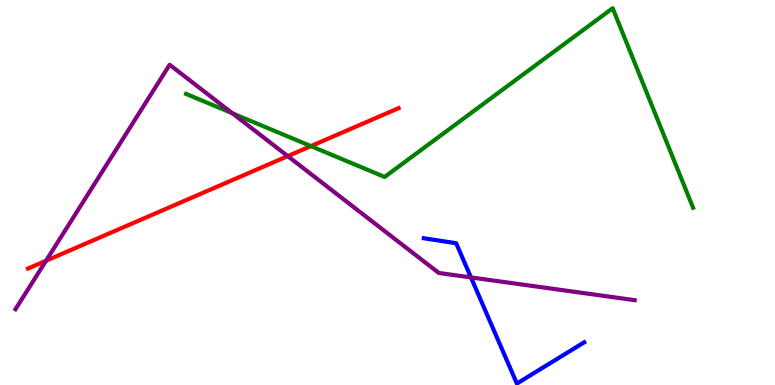[{'lines': ['blue', 'red'], 'intersections': []}, {'lines': ['green', 'red'], 'intersections': [{'x': 4.01, 'y': 6.2}]}, {'lines': ['purple', 'red'], 'intersections': [{'x': 0.594, 'y': 3.23}, {'x': 3.71, 'y': 5.94}]}, {'lines': ['blue', 'green'], 'intersections': []}, {'lines': ['blue', 'purple'], 'intersections': [{'x': 6.08, 'y': 2.79}]}, {'lines': ['green', 'purple'], 'intersections': [{'x': 3.0, 'y': 7.06}]}]